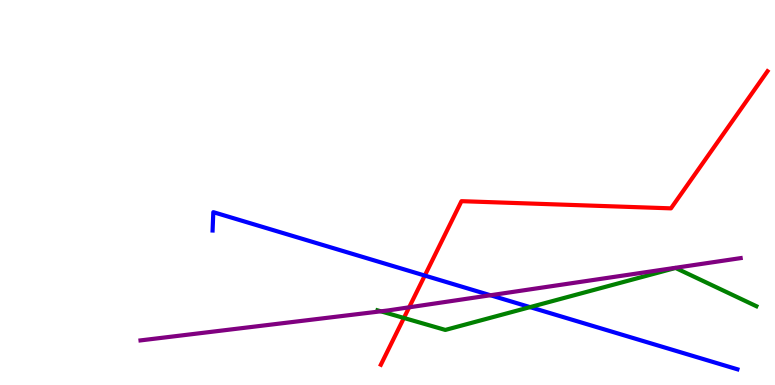[{'lines': ['blue', 'red'], 'intersections': [{'x': 5.48, 'y': 2.84}]}, {'lines': ['green', 'red'], 'intersections': [{'x': 5.21, 'y': 1.74}]}, {'lines': ['purple', 'red'], 'intersections': [{'x': 5.28, 'y': 2.02}]}, {'lines': ['blue', 'green'], 'intersections': [{'x': 6.84, 'y': 2.02}]}, {'lines': ['blue', 'purple'], 'intersections': [{'x': 6.33, 'y': 2.33}]}, {'lines': ['green', 'purple'], 'intersections': [{'x': 4.91, 'y': 1.91}]}]